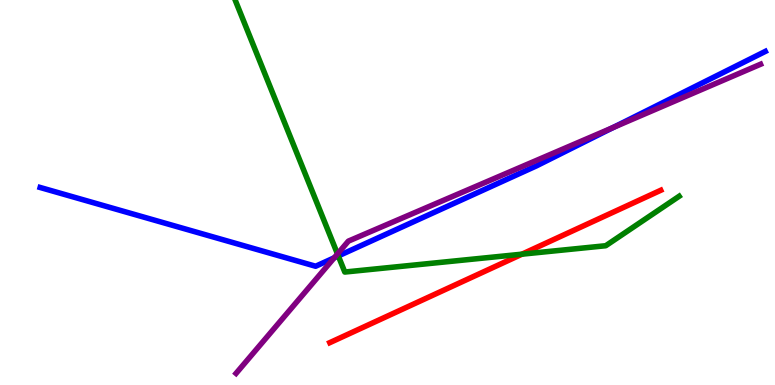[{'lines': ['blue', 'red'], 'intersections': []}, {'lines': ['green', 'red'], 'intersections': [{'x': 6.74, 'y': 3.4}]}, {'lines': ['purple', 'red'], 'intersections': []}, {'lines': ['blue', 'green'], 'intersections': [{'x': 4.37, 'y': 3.35}]}, {'lines': ['blue', 'purple'], 'intersections': [{'x': 4.31, 'y': 3.3}, {'x': 7.91, 'y': 6.69}]}, {'lines': ['green', 'purple'], 'intersections': [{'x': 4.35, 'y': 3.4}]}]